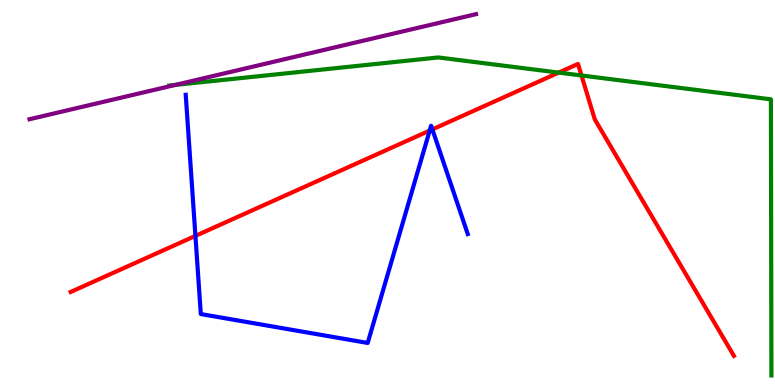[{'lines': ['blue', 'red'], 'intersections': [{'x': 2.52, 'y': 3.87}, {'x': 5.54, 'y': 6.61}, {'x': 5.58, 'y': 6.64}]}, {'lines': ['green', 'red'], 'intersections': [{'x': 7.21, 'y': 8.11}, {'x': 7.5, 'y': 8.04}]}, {'lines': ['purple', 'red'], 'intersections': []}, {'lines': ['blue', 'green'], 'intersections': []}, {'lines': ['blue', 'purple'], 'intersections': []}, {'lines': ['green', 'purple'], 'intersections': [{'x': 2.26, 'y': 7.79}]}]